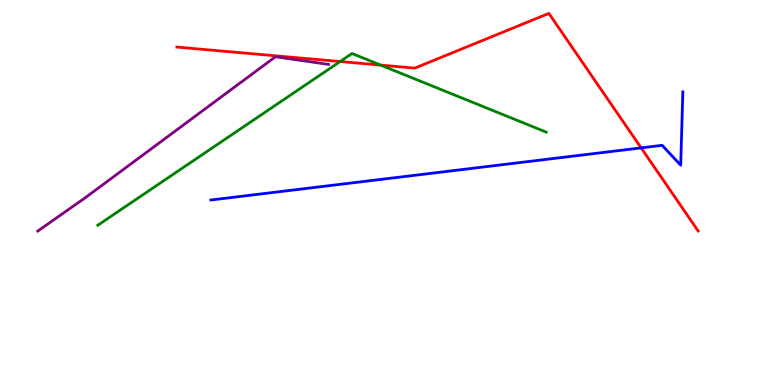[{'lines': ['blue', 'red'], 'intersections': [{'x': 8.27, 'y': 6.16}]}, {'lines': ['green', 'red'], 'intersections': [{'x': 4.39, 'y': 8.4}, {'x': 4.91, 'y': 8.31}]}, {'lines': ['purple', 'red'], 'intersections': []}, {'lines': ['blue', 'green'], 'intersections': []}, {'lines': ['blue', 'purple'], 'intersections': []}, {'lines': ['green', 'purple'], 'intersections': []}]